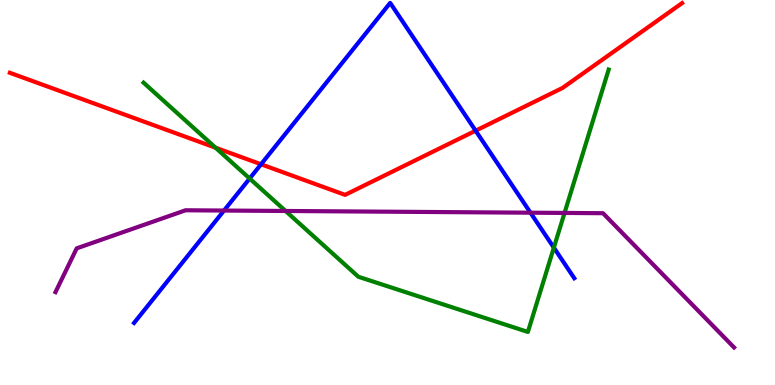[{'lines': ['blue', 'red'], 'intersections': [{'x': 3.37, 'y': 5.73}, {'x': 6.14, 'y': 6.61}]}, {'lines': ['green', 'red'], 'intersections': [{'x': 2.78, 'y': 6.16}]}, {'lines': ['purple', 'red'], 'intersections': []}, {'lines': ['blue', 'green'], 'intersections': [{'x': 3.22, 'y': 5.36}, {'x': 7.15, 'y': 3.57}]}, {'lines': ['blue', 'purple'], 'intersections': [{'x': 2.89, 'y': 4.53}, {'x': 6.84, 'y': 4.48}]}, {'lines': ['green', 'purple'], 'intersections': [{'x': 3.68, 'y': 4.52}, {'x': 7.28, 'y': 4.47}]}]